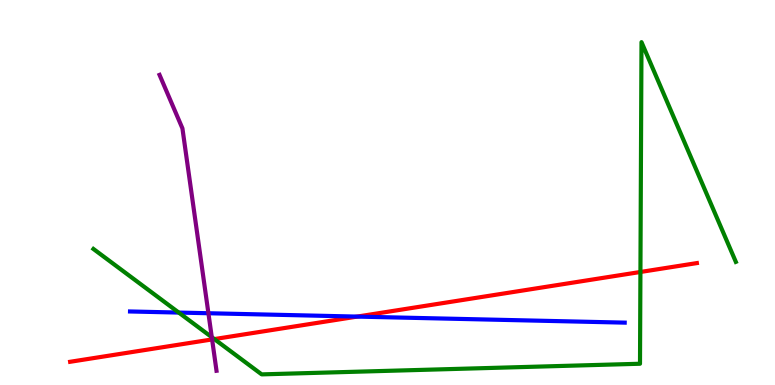[{'lines': ['blue', 'red'], 'intersections': [{'x': 4.61, 'y': 1.78}]}, {'lines': ['green', 'red'], 'intersections': [{'x': 2.77, 'y': 1.19}, {'x': 8.26, 'y': 2.94}]}, {'lines': ['purple', 'red'], 'intersections': [{'x': 2.74, 'y': 1.18}]}, {'lines': ['blue', 'green'], 'intersections': [{'x': 2.31, 'y': 1.88}]}, {'lines': ['blue', 'purple'], 'intersections': [{'x': 2.69, 'y': 1.86}]}, {'lines': ['green', 'purple'], 'intersections': [{'x': 2.73, 'y': 1.24}]}]